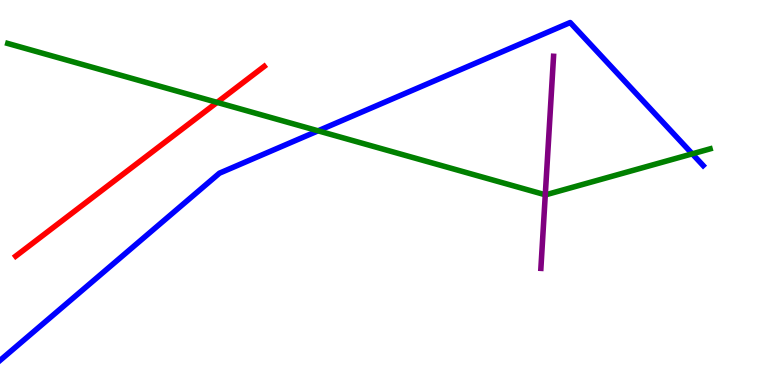[{'lines': ['blue', 'red'], 'intersections': []}, {'lines': ['green', 'red'], 'intersections': [{'x': 2.8, 'y': 7.34}]}, {'lines': ['purple', 'red'], 'intersections': []}, {'lines': ['blue', 'green'], 'intersections': [{'x': 4.1, 'y': 6.6}, {'x': 8.93, 'y': 6.0}]}, {'lines': ['blue', 'purple'], 'intersections': []}, {'lines': ['green', 'purple'], 'intersections': [{'x': 7.04, 'y': 4.94}]}]